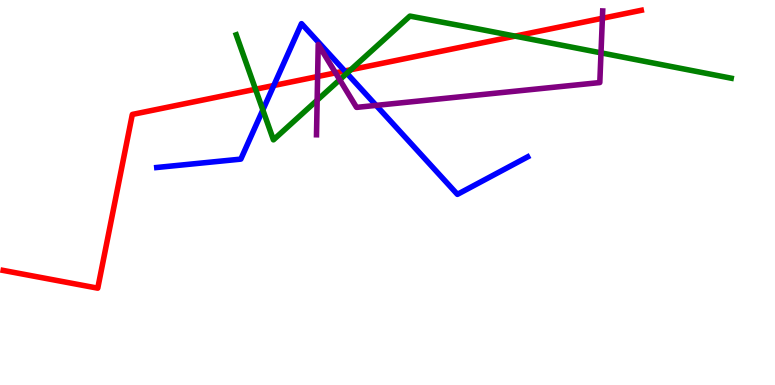[{'lines': ['blue', 'red'], 'intersections': [{'x': 3.53, 'y': 7.78}, {'x': 4.45, 'y': 8.16}]}, {'lines': ['green', 'red'], 'intersections': [{'x': 3.3, 'y': 7.68}, {'x': 4.53, 'y': 8.19}, {'x': 6.65, 'y': 9.06}]}, {'lines': ['purple', 'red'], 'intersections': [{'x': 4.1, 'y': 8.01}, {'x': 4.33, 'y': 8.11}, {'x': 7.77, 'y': 9.53}]}, {'lines': ['blue', 'green'], 'intersections': [{'x': 3.39, 'y': 7.14}, {'x': 4.48, 'y': 8.1}]}, {'lines': ['blue', 'purple'], 'intersections': [{'x': 4.85, 'y': 7.26}]}, {'lines': ['green', 'purple'], 'intersections': [{'x': 4.09, 'y': 7.4}, {'x': 4.38, 'y': 7.93}, {'x': 7.75, 'y': 8.63}]}]